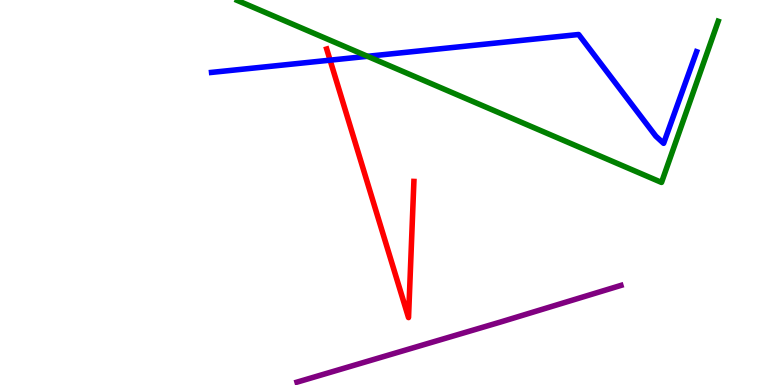[{'lines': ['blue', 'red'], 'intersections': [{'x': 4.26, 'y': 8.44}]}, {'lines': ['green', 'red'], 'intersections': []}, {'lines': ['purple', 'red'], 'intersections': []}, {'lines': ['blue', 'green'], 'intersections': [{'x': 4.74, 'y': 8.54}]}, {'lines': ['blue', 'purple'], 'intersections': []}, {'lines': ['green', 'purple'], 'intersections': []}]